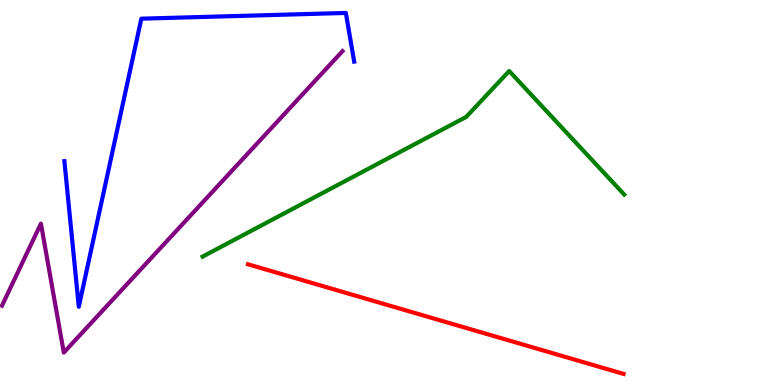[{'lines': ['blue', 'red'], 'intersections': []}, {'lines': ['green', 'red'], 'intersections': []}, {'lines': ['purple', 'red'], 'intersections': []}, {'lines': ['blue', 'green'], 'intersections': []}, {'lines': ['blue', 'purple'], 'intersections': []}, {'lines': ['green', 'purple'], 'intersections': []}]